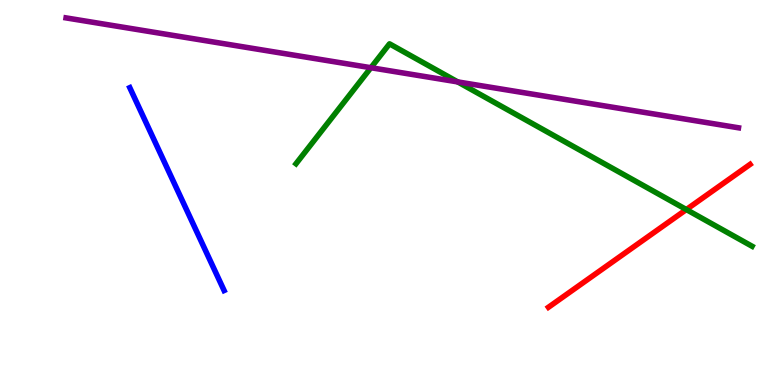[{'lines': ['blue', 'red'], 'intersections': []}, {'lines': ['green', 'red'], 'intersections': [{'x': 8.86, 'y': 4.56}]}, {'lines': ['purple', 'red'], 'intersections': []}, {'lines': ['blue', 'green'], 'intersections': []}, {'lines': ['blue', 'purple'], 'intersections': []}, {'lines': ['green', 'purple'], 'intersections': [{'x': 4.79, 'y': 8.24}, {'x': 5.91, 'y': 7.87}]}]